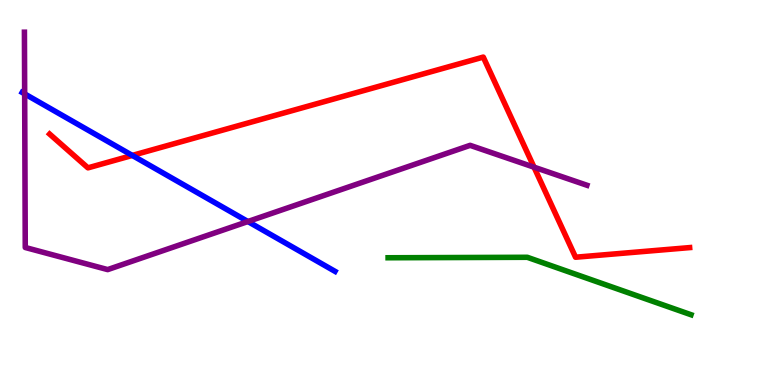[{'lines': ['blue', 'red'], 'intersections': [{'x': 1.71, 'y': 5.96}]}, {'lines': ['green', 'red'], 'intersections': []}, {'lines': ['purple', 'red'], 'intersections': [{'x': 6.89, 'y': 5.66}]}, {'lines': ['blue', 'green'], 'intersections': []}, {'lines': ['blue', 'purple'], 'intersections': [{'x': 0.318, 'y': 7.56}, {'x': 3.2, 'y': 4.25}]}, {'lines': ['green', 'purple'], 'intersections': []}]